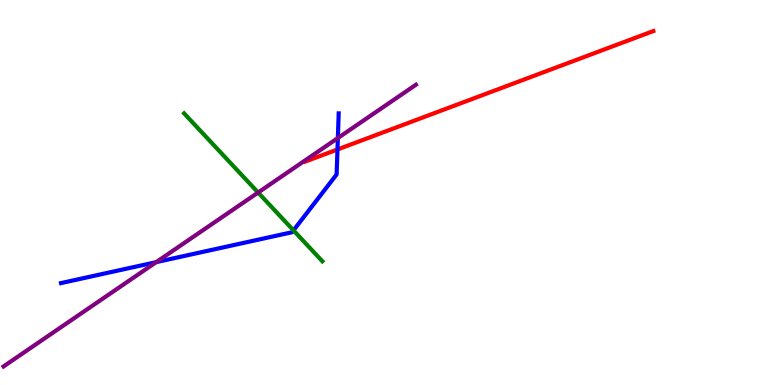[{'lines': ['blue', 'red'], 'intersections': [{'x': 4.35, 'y': 6.12}]}, {'lines': ['green', 'red'], 'intersections': []}, {'lines': ['purple', 'red'], 'intersections': []}, {'lines': ['blue', 'green'], 'intersections': [{'x': 3.79, 'y': 4.02}]}, {'lines': ['blue', 'purple'], 'intersections': [{'x': 2.02, 'y': 3.19}, {'x': 4.36, 'y': 6.41}]}, {'lines': ['green', 'purple'], 'intersections': [{'x': 3.33, 'y': 5.0}]}]